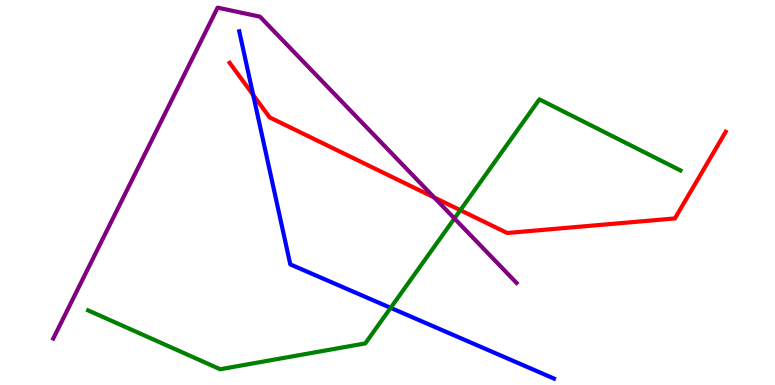[{'lines': ['blue', 'red'], 'intersections': [{'x': 3.27, 'y': 7.53}]}, {'lines': ['green', 'red'], 'intersections': [{'x': 5.94, 'y': 4.54}]}, {'lines': ['purple', 'red'], 'intersections': [{'x': 5.6, 'y': 4.87}]}, {'lines': ['blue', 'green'], 'intersections': [{'x': 5.04, 'y': 2.0}]}, {'lines': ['blue', 'purple'], 'intersections': []}, {'lines': ['green', 'purple'], 'intersections': [{'x': 5.86, 'y': 4.33}]}]